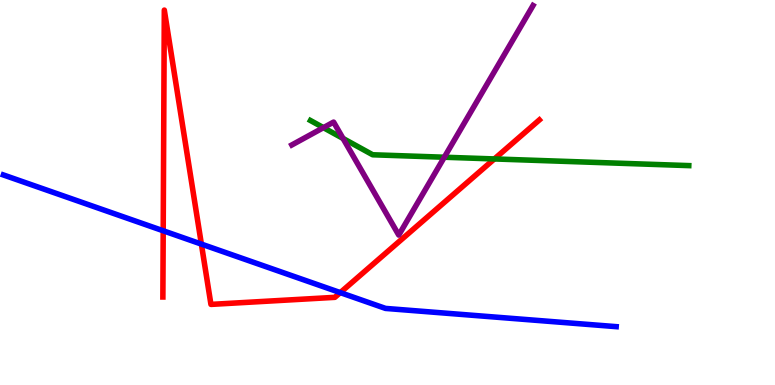[{'lines': ['blue', 'red'], 'intersections': [{'x': 2.11, 'y': 4.01}, {'x': 2.6, 'y': 3.66}, {'x': 4.39, 'y': 2.4}]}, {'lines': ['green', 'red'], 'intersections': [{'x': 6.38, 'y': 5.87}]}, {'lines': ['purple', 'red'], 'intersections': []}, {'lines': ['blue', 'green'], 'intersections': []}, {'lines': ['blue', 'purple'], 'intersections': []}, {'lines': ['green', 'purple'], 'intersections': [{'x': 4.17, 'y': 6.68}, {'x': 4.43, 'y': 6.4}, {'x': 5.73, 'y': 5.92}]}]